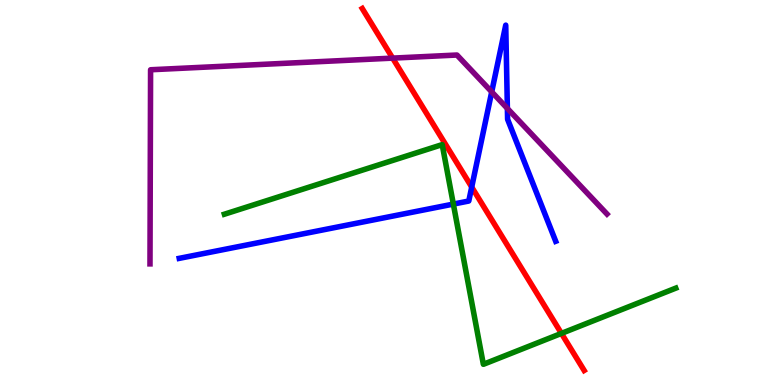[{'lines': ['blue', 'red'], 'intersections': [{'x': 6.09, 'y': 5.14}]}, {'lines': ['green', 'red'], 'intersections': [{'x': 7.24, 'y': 1.34}]}, {'lines': ['purple', 'red'], 'intersections': [{'x': 5.07, 'y': 8.49}]}, {'lines': ['blue', 'green'], 'intersections': [{'x': 5.85, 'y': 4.7}]}, {'lines': ['blue', 'purple'], 'intersections': [{'x': 6.34, 'y': 7.61}, {'x': 6.55, 'y': 7.18}]}, {'lines': ['green', 'purple'], 'intersections': []}]